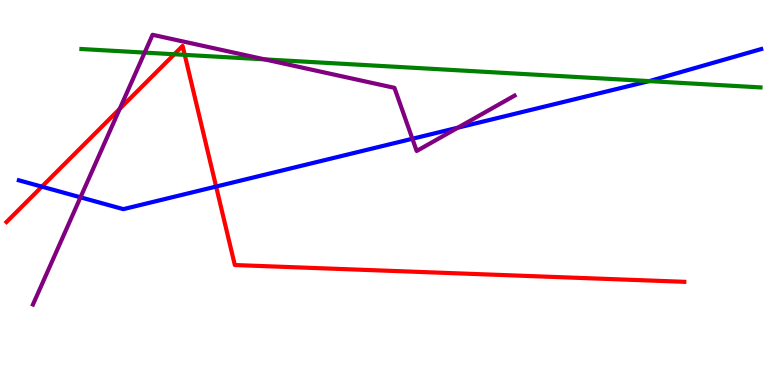[{'lines': ['blue', 'red'], 'intersections': [{'x': 0.54, 'y': 5.15}, {'x': 2.79, 'y': 5.15}]}, {'lines': ['green', 'red'], 'intersections': [{'x': 2.25, 'y': 8.59}, {'x': 2.38, 'y': 8.58}]}, {'lines': ['purple', 'red'], 'intersections': [{'x': 1.54, 'y': 7.17}]}, {'lines': ['blue', 'green'], 'intersections': [{'x': 8.38, 'y': 7.89}]}, {'lines': ['blue', 'purple'], 'intersections': [{'x': 1.04, 'y': 4.88}, {'x': 5.32, 'y': 6.4}, {'x': 5.91, 'y': 6.68}]}, {'lines': ['green', 'purple'], 'intersections': [{'x': 1.87, 'y': 8.63}, {'x': 3.42, 'y': 8.46}]}]